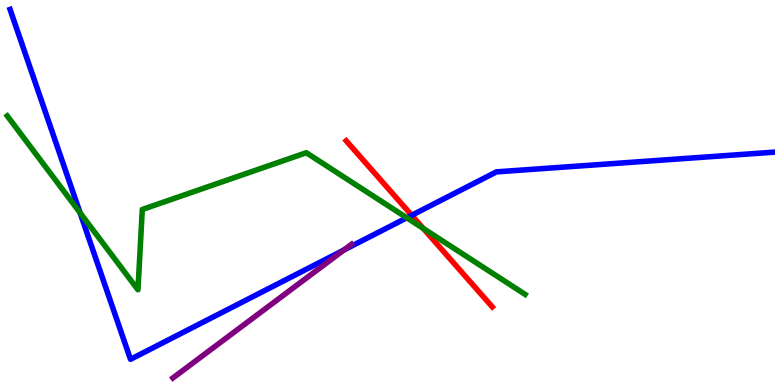[{'lines': ['blue', 'red'], 'intersections': [{'x': 5.31, 'y': 4.41}]}, {'lines': ['green', 'red'], 'intersections': [{'x': 5.46, 'y': 4.07}]}, {'lines': ['purple', 'red'], 'intersections': []}, {'lines': ['blue', 'green'], 'intersections': [{'x': 1.03, 'y': 4.47}, {'x': 5.25, 'y': 4.34}]}, {'lines': ['blue', 'purple'], 'intersections': [{'x': 4.44, 'y': 3.5}]}, {'lines': ['green', 'purple'], 'intersections': []}]